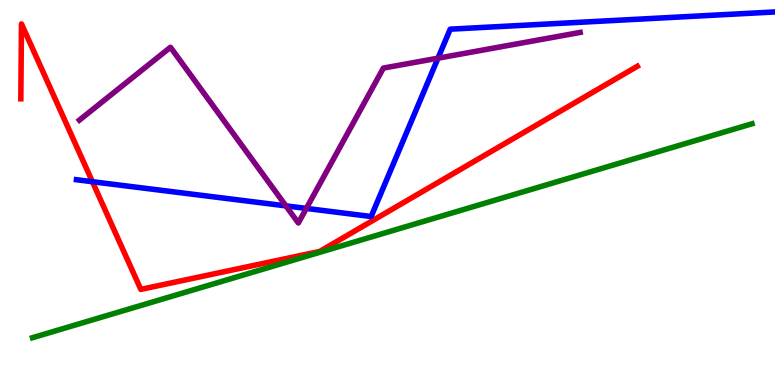[{'lines': ['blue', 'red'], 'intersections': [{'x': 1.19, 'y': 5.28}]}, {'lines': ['green', 'red'], 'intersections': []}, {'lines': ['purple', 'red'], 'intersections': []}, {'lines': ['blue', 'green'], 'intersections': []}, {'lines': ['blue', 'purple'], 'intersections': [{'x': 3.69, 'y': 4.65}, {'x': 3.95, 'y': 4.59}, {'x': 5.65, 'y': 8.49}]}, {'lines': ['green', 'purple'], 'intersections': []}]